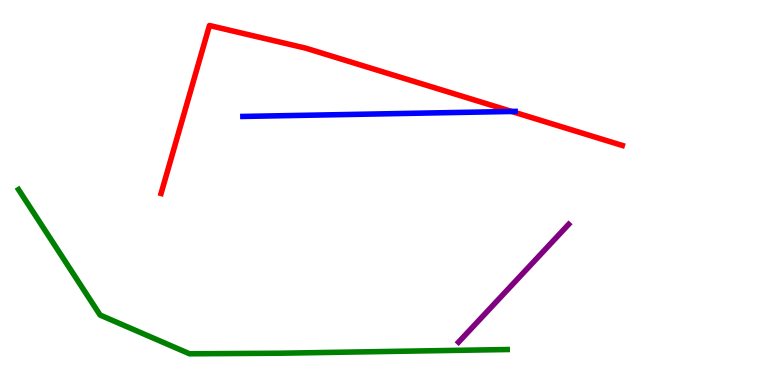[{'lines': ['blue', 'red'], 'intersections': [{'x': 6.6, 'y': 7.1}]}, {'lines': ['green', 'red'], 'intersections': []}, {'lines': ['purple', 'red'], 'intersections': []}, {'lines': ['blue', 'green'], 'intersections': []}, {'lines': ['blue', 'purple'], 'intersections': []}, {'lines': ['green', 'purple'], 'intersections': []}]